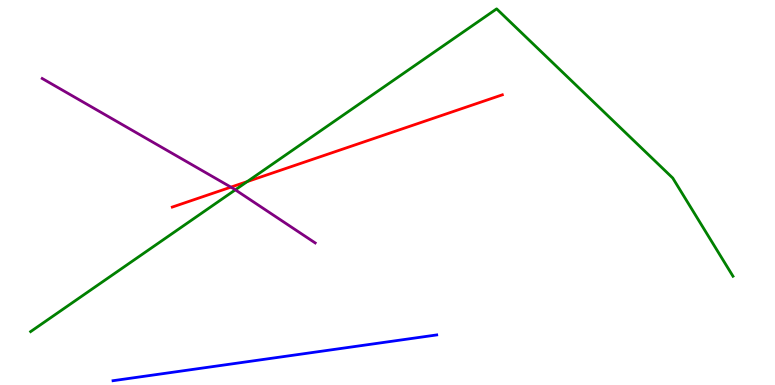[{'lines': ['blue', 'red'], 'intersections': []}, {'lines': ['green', 'red'], 'intersections': [{'x': 3.19, 'y': 5.28}]}, {'lines': ['purple', 'red'], 'intersections': [{'x': 2.98, 'y': 5.14}]}, {'lines': ['blue', 'green'], 'intersections': []}, {'lines': ['blue', 'purple'], 'intersections': []}, {'lines': ['green', 'purple'], 'intersections': [{'x': 3.04, 'y': 5.07}]}]